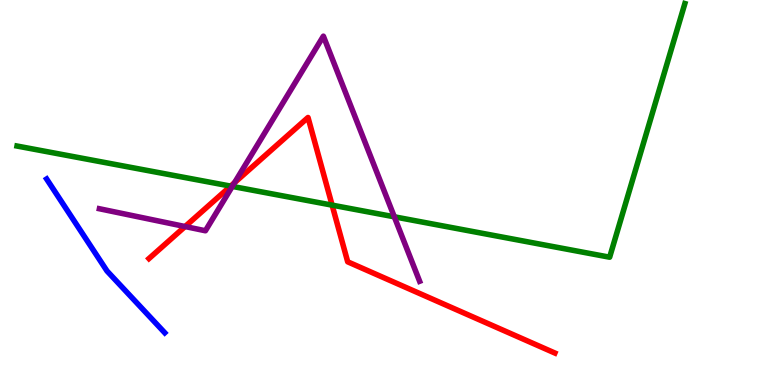[{'lines': ['blue', 'red'], 'intersections': []}, {'lines': ['green', 'red'], 'intersections': [{'x': 2.98, 'y': 5.17}, {'x': 4.29, 'y': 4.67}]}, {'lines': ['purple', 'red'], 'intersections': [{'x': 2.39, 'y': 4.12}, {'x': 3.03, 'y': 5.26}]}, {'lines': ['blue', 'green'], 'intersections': []}, {'lines': ['blue', 'purple'], 'intersections': []}, {'lines': ['green', 'purple'], 'intersections': [{'x': 3.0, 'y': 5.16}, {'x': 5.09, 'y': 4.37}]}]